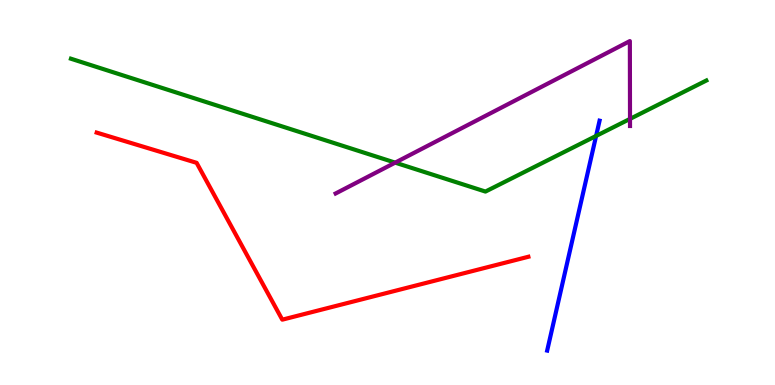[{'lines': ['blue', 'red'], 'intersections': []}, {'lines': ['green', 'red'], 'intersections': []}, {'lines': ['purple', 'red'], 'intersections': []}, {'lines': ['blue', 'green'], 'intersections': [{'x': 7.69, 'y': 6.47}]}, {'lines': ['blue', 'purple'], 'intersections': []}, {'lines': ['green', 'purple'], 'intersections': [{'x': 5.1, 'y': 5.78}, {'x': 8.13, 'y': 6.91}]}]